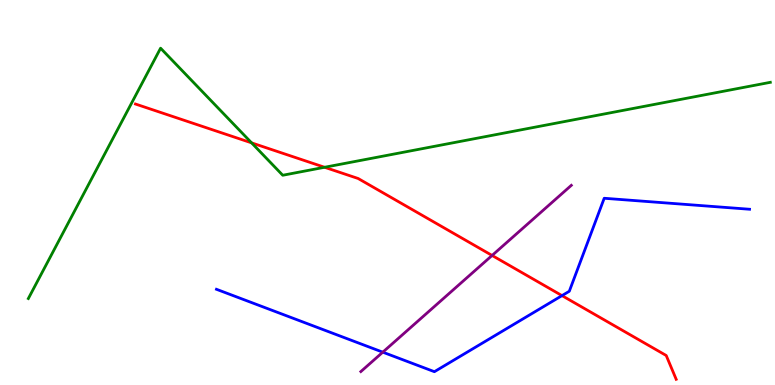[{'lines': ['blue', 'red'], 'intersections': [{'x': 7.25, 'y': 2.32}]}, {'lines': ['green', 'red'], 'intersections': [{'x': 3.25, 'y': 6.29}, {'x': 4.19, 'y': 5.66}]}, {'lines': ['purple', 'red'], 'intersections': [{'x': 6.35, 'y': 3.36}]}, {'lines': ['blue', 'green'], 'intersections': []}, {'lines': ['blue', 'purple'], 'intersections': [{'x': 4.94, 'y': 0.853}]}, {'lines': ['green', 'purple'], 'intersections': []}]